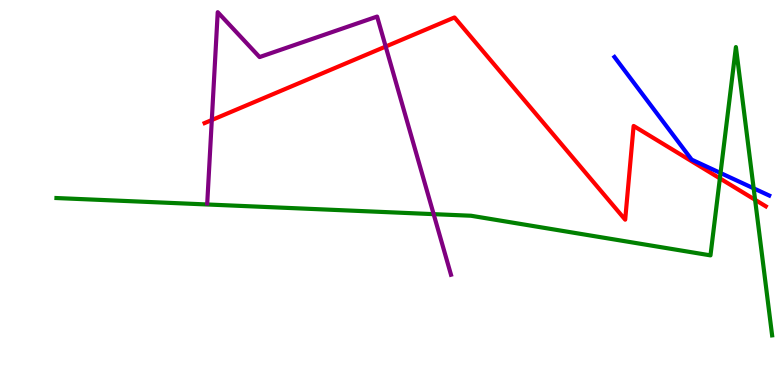[{'lines': ['blue', 'red'], 'intersections': []}, {'lines': ['green', 'red'], 'intersections': [{'x': 9.29, 'y': 5.37}, {'x': 9.74, 'y': 4.81}]}, {'lines': ['purple', 'red'], 'intersections': [{'x': 2.73, 'y': 6.88}, {'x': 4.98, 'y': 8.79}]}, {'lines': ['blue', 'green'], 'intersections': [{'x': 9.3, 'y': 5.51}, {'x': 9.72, 'y': 5.11}]}, {'lines': ['blue', 'purple'], 'intersections': []}, {'lines': ['green', 'purple'], 'intersections': [{'x': 5.6, 'y': 4.44}]}]